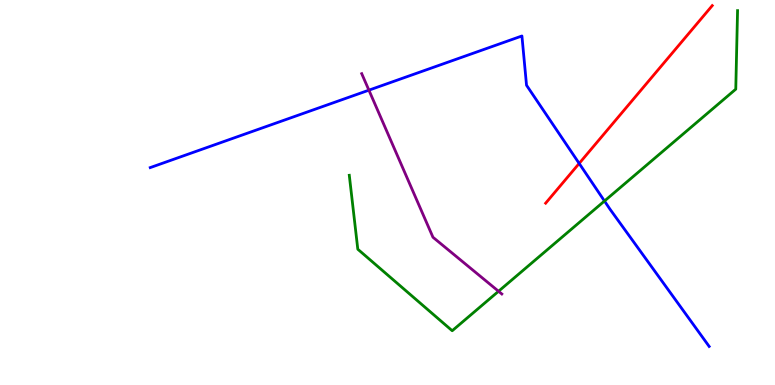[{'lines': ['blue', 'red'], 'intersections': [{'x': 7.47, 'y': 5.75}]}, {'lines': ['green', 'red'], 'intersections': []}, {'lines': ['purple', 'red'], 'intersections': []}, {'lines': ['blue', 'green'], 'intersections': [{'x': 7.8, 'y': 4.78}]}, {'lines': ['blue', 'purple'], 'intersections': [{'x': 4.76, 'y': 7.66}]}, {'lines': ['green', 'purple'], 'intersections': [{'x': 6.43, 'y': 2.43}]}]